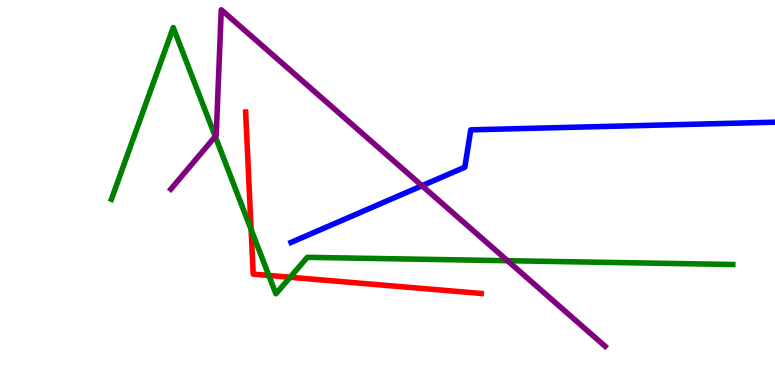[{'lines': ['blue', 'red'], 'intersections': []}, {'lines': ['green', 'red'], 'intersections': [{'x': 3.24, 'y': 4.04}, {'x': 3.47, 'y': 2.85}, {'x': 3.74, 'y': 2.8}]}, {'lines': ['purple', 'red'], 'intersections': []}, {'lines': ['blue', 'green'], 'intersections': []}, {'lines': ['blue', 'purple'], 'intersections': [{'x': 5.45, 'y': 5.18}]}, {'lines': ['green', 'purple'], 'intersections': [{'x': 2.78, 'y': 6.46}, {'x': 6.55, 'y': 3.23}]}]